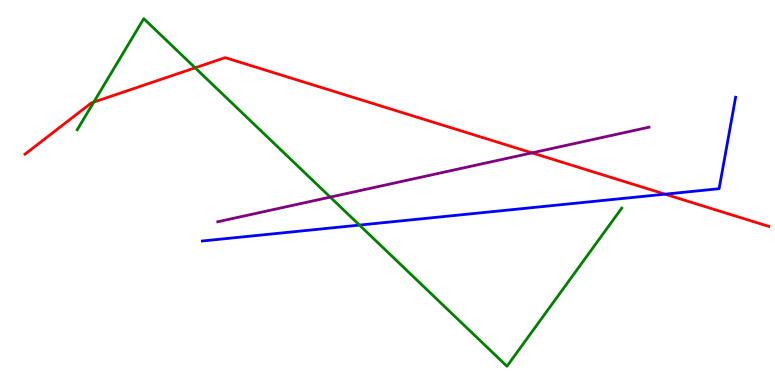[{'lines': ['blue', 'red'], 'intersections': [{'x': 8.58, 'y': 4.96}]}, {'lines': ['green', 'red'], 'intersections': [{'x': 1.21, 'y': 7.35}, {'x': 2.52, 'y': 8.24}]}, {'lines': ['purple', 'red'], 'intersections': [{'x': 6.86, 'y': 6.03}]}, {'lines': ['blue', 'green'], 'intersections': [{'x': 4.64, 'y': 4.15}]}, {'lines': ['blue', 'purple'], 'intersections': []}, {'lines': ['green', 'purple'], 'intersections': [{'x': 4.26, 'y': 4.88}]}]